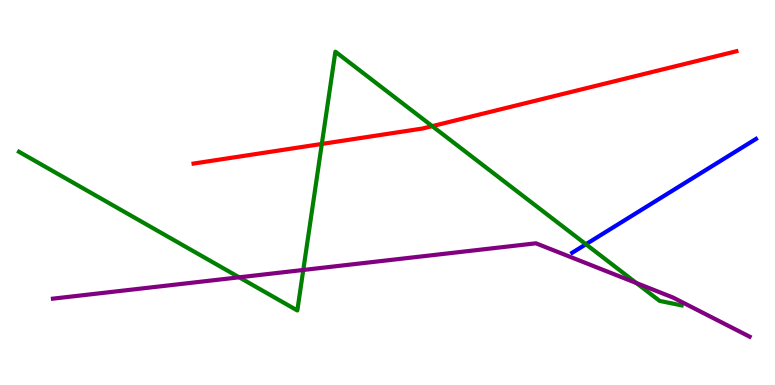[{'lines': ['blue', 'red'], 'intersections': []}, {'lines': ['green', 'red'], 'intersections': [{'x': 4.15, 'y': 6.26}, {'x': 5.58, 'y': 6.72}]}, {'lines': ['purple', 'red'], 'intersections': []}, {'lines': ['blue', 'green'], 'intersections': [{'x': 7.56, 'y': 3.66}]}, {'lines': ['blue', 'purple'], 'intersections': []}, {'lines': ['green', 'purple'], 'intersections': [{'x': 3.09, 'y': 2.8}, {'x': 3.91, 'y': 2.99}, {'x': 8.21, 'y': 2.65}]}]